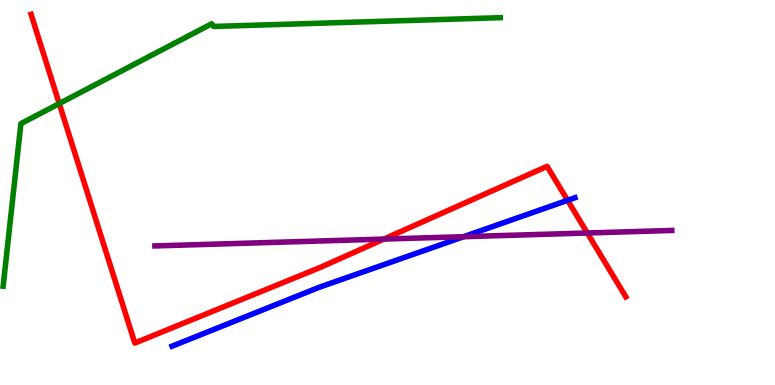[{'lines': ['blue', 'red'], 'intersections': [{'x': 7.32, 'y': 4.8}]}, {'lines': ['green', 'red'], 'intersections': [{'x': 0.764, 'y': 7.31}]}, {'lines': ['purple', 'red'], 'intersections': [{'x': 4.95, 'y': 3.79}, {'x': 7.58, 'y': 3.95}]}, {'lines': ['blue', 'green'], 'intersections': []}, {'lines': ['blue', 'purple'], 'intersections': [{'x': 5.98, 'y': 3.85}]}, {'lines': ['green', 'purple'], 'intersections': []}]